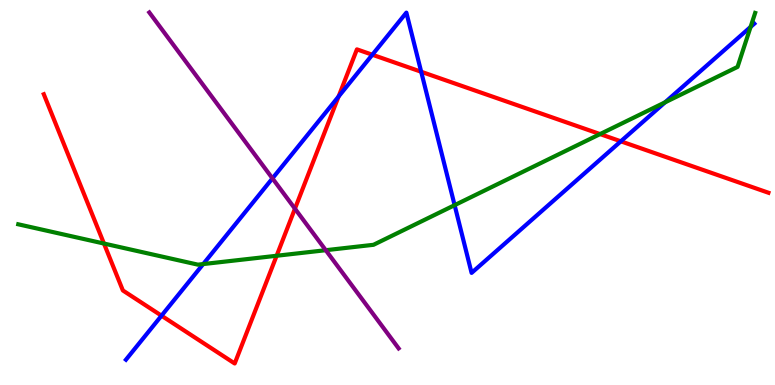[{'lines': ['blue', 'red'], 'intersections': [{'x': 2.08, 'y': 1.8}, {'x': 4.37, 'y': 7.49}, {'x': 4.8, 'y': 8.58}, {'x': 5.43, 'y': 8.14}, {'x': 8.01, 'y': 6.33}]}, {'lines': ['green', 'red'], 'intersections': [{'x': 1.34, 'y': 3.67}, {'x': 3.57, 'y': 3.36}, {'x': 7.74, 'y': 6.52}]}, {'lines': ['purple', 'red'], 'intersections': [{'x': 3.81, 'y': 4.58}]}, {'lines': ['blue', 'green'], 'intersections': [{'x': 2.62, 'y': 3.14}, {'x': 5.87, 'y': 4.67}, {'x': 8.58, 'y': 7.34}, {'x': 9.69, 'y': 9.3}]}, {'lines': ['blue', 'purple'], 'intersections': [{'x': 3.52, 'y': 5.37}]}, {'lines': ['green', 'purple'], 'intersections': [{'x': 4.2, 'y': 3.5}]}]